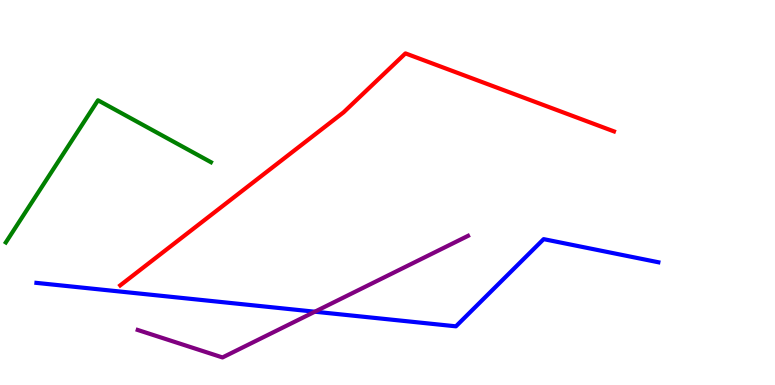[{'lines': ['blue', 'red'], 'intersections': []}, {'lines': ['green', 'red'], 'intersections': []}, {'lines': ['purple', 'red'], 'intersections': []}, {'lines': ['blue', 'green'], 'intersections': []}, {'lines': ['blue', 'purple'], 'intersections': [{'x': 4.06, 'y': 1.9}]}, {'lines': ['green', 'purple'], 'intersections': []}]